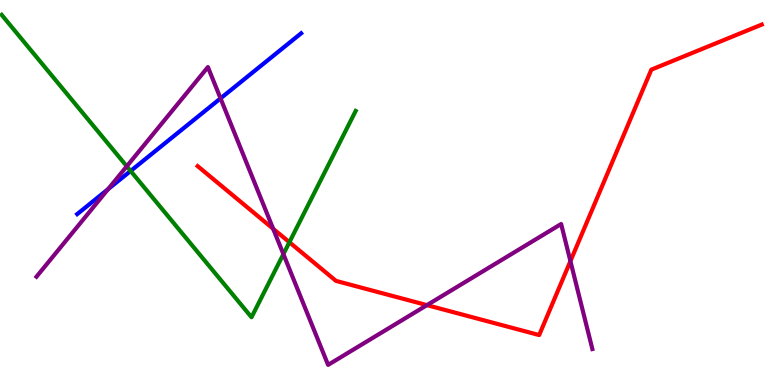[{'lines': ['blue', 'red'], 'intersections': []}, {'lines': ['green', 'red'], 'intersections': [{'x': 3.73, 'y': 3.71}]}, {'lines': ['purple', 'red'], 'intersections': [{'x': 3.52, 'y': 4.06}, {'x': 5.51, 'y': 2.07}, {'x': 7.36, 'y': 3.22}]}, {'lines': ['blue', 'green'], 'intersections': [{'x': 1.69, 'y': 5.56}]}, {'lines': ['blue', 'purple'], 'intersections': [{'x': 1.39, 'y': 5.09}, {'x': 2.85, 'y': 7.44}]}, {'lines': ['green', 'purple'], 'intersections': [{'x': 1.64, 'y': 5.68}, {'x': 3.66, 'y': 3.4}]}]